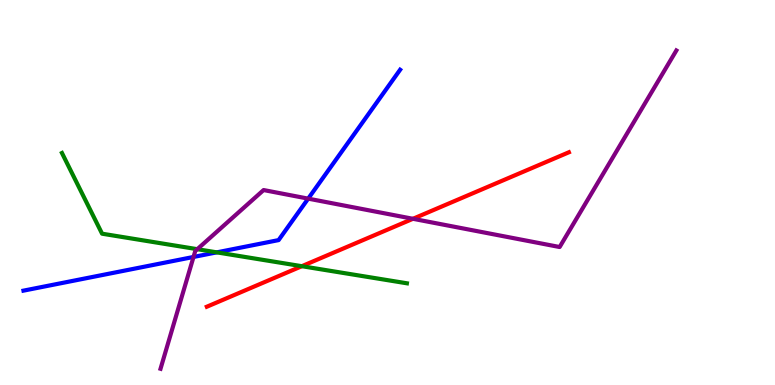[{'lines': ['blue', 'red'], 'intersections': []}, {'lines': ['green', 'red'], 'intersections': [{'x': 3.89, 'y': 3.09}]}, {'lines': ['purple', 'red'], 'intersections': [{'x': 5.33, 'y': 4.32}]}, {'lines': ['blue', 'green'], 'intersections': [{'x': 2.8, 'y': 3.45}]}, {'lines': ['blue', 'purple'], 'intersections': [{'x': 2.5, 'y': 3.33}, {'x': 3.98, 'y': 4.84}]}, {'lines': ['green', 'purple'], 'intersections': [{'x': 2.55, 'y': 3.53}]}]